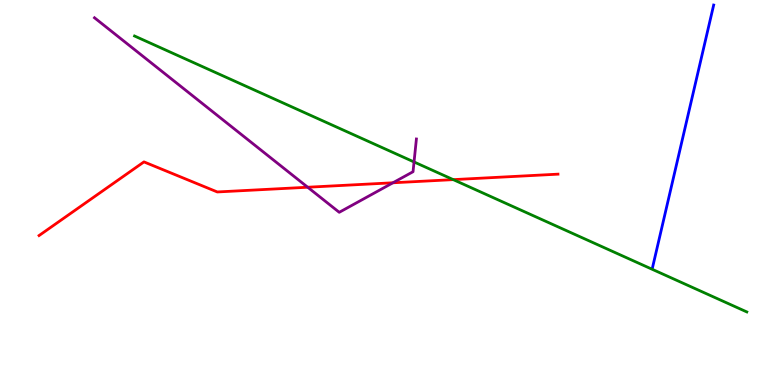[{'lines': ['blue', 'red'], 'intersections': []}, {'lines': ['green', 'red'], 'intersections': [{'x': 5.85, 'y': 5.33}]}, {'lines': ['purple', 'red'], 'intersections': [{'x': 3.97, 'y': 5.14}, {'x': 5.07, 'y': 5.25}]}, {'lines': ['blue', 'green'], 'intersections': []}, {'lines': ['blue', 'purple'], 'intersections': []}, {'lines': ['green', 'purple'], 'intersections': [{'x': 5.34, 'y': 5.79}]}]